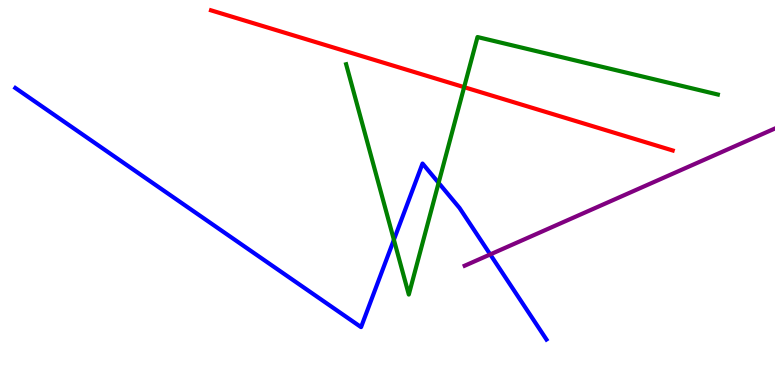[{'lines': ['blue', 'red'], 'intersections': []}, {'lines': ['green', 'red'], 'intersections': [{'x': 5.99, 'y': 7.74}]}, {'lines': ['purple', 'red'], 'intersections': []}, {'lines': ['blue', 'green'], 'intersections': [{'x': 5.08, 'y': 3.77}, {'x': 5.66, 'y': 5.25}]}, {'lines': ['blue', 'purple'], 'intersections': [{'x': 6.33, 'y': 3.39}]}, {'lines': ['green', 'purple'], 'intersections': []}]